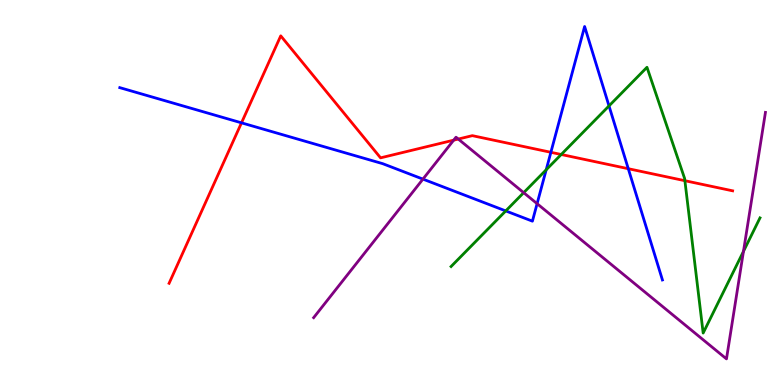[{'lines': ['blue', 'red'], 'intersections': [{'x': 3.12, 'y': 6.81}, {'x': 7.11, 'y': 6.04}, {'x': 8.11, 'y': 5.62}]}, {'lines': ['green', 'red'], 'intersections': [{'x': 7.24, 'y': 5.99}, {'x': 8.84, 'y': 5.31}]}, {'lines': ['purple', 'red'], 'intersections': [{'x': 5.85, 'y': 6.36}, {'x': 5.91, 'y': 6.39}]}, {'lines': ['blue', 'green'], 'intersections': [{'x': 6.53, 'y': 4.52}, {'x': 7.05, 'y': 5.59}, {'x': 7.86, 'y': 7.25}]}, {'lines': ['blue', 'purple'], 'intersections': [{'x': 5.46, 'y': 5.35}, {'x': 6.93, 'y': 4.71}]}, {'lines': ['green', 'purple'], 'intersections': [{'x': 6.76, 'y': 5.0}, {'x': 9.59, 'y': 3.47}]}]